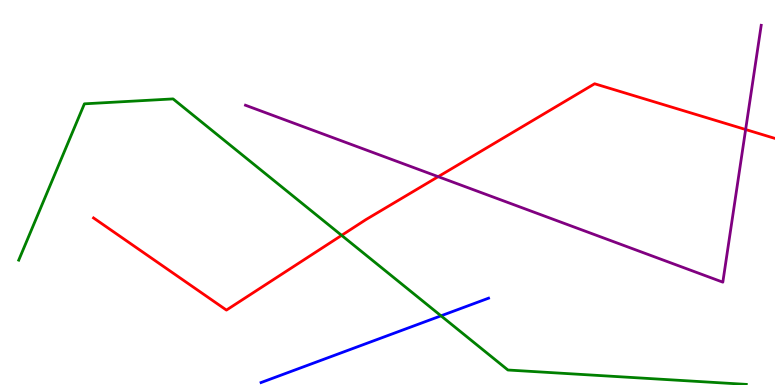[{'lines': ['blue', 'red'], 'intersections': []}, {'lines': ['green', 'red'], 'intersections': [{'x': 4.41, 'y': 3.89}]}, {'lines': ['purple', 'red'], 'intersections': [{'x': 5.65, 'y': 5.41}, {'x': 9.62, 'y': 6.64}]}, {'lines': ['blue', 'green'], 'intersections': [{'x': 5.69, 'y': 1.8}]}, {'lines': ['blue', 'purple'], 'intersections': []}, {'lines': ['green', 'purple'], 'intersections': []}]